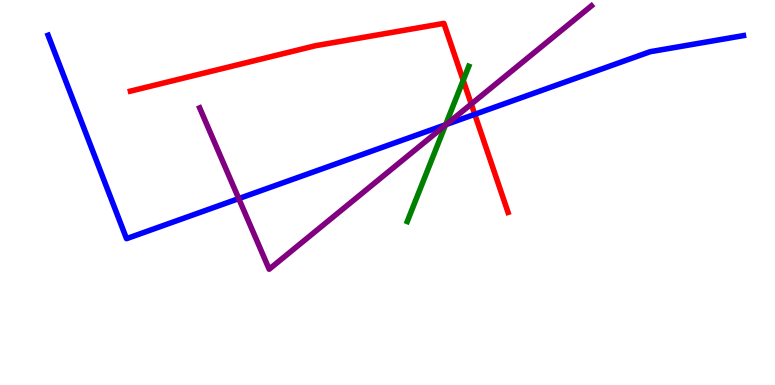[{'lines': ['blue', 'red'], 'intersections': [{'x': 6.13, 'y': 7.03}]}, {'lines': ['green', 'red'], 'intersections': [{'x': 5.98, 'y': 7.91}]}, {'lines': ['purple', 'red'], 'intersections': [{'x': 6.08, 'y': 7.3}]}, {'lines': ['blue', 'green'], 'intersections': [{'x': 5.75, 'y': 6.76}]}, {'lines': ['blue', 'purple'], 'intersections': [{'x': 3.08, 'y': 4.84}, {'x': 5.76, 'y': 6.77}]}, {'lines': ['green', 'purple'], 'intersections': [{'x': 5.75, 'y': 6.75}]}]